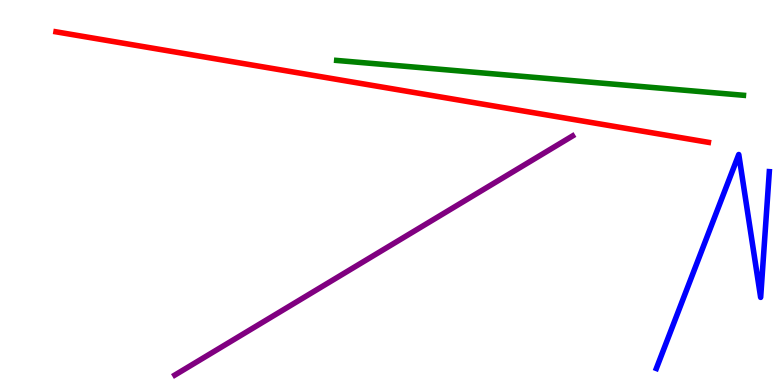[{'lines': ['blue', 'red'], 'intersections': []}, {'lines': ['green', 'red'], 'intersections': []}, {'lines': ['purple', 'red'], 'intersections': []}, {'lines': ['blue', 'green'], 'intersections': []}, {'lines': ['blue', 'purple'], 'intersections': []}, {'lines': ['green', 'purple'], 'intersections': []}]